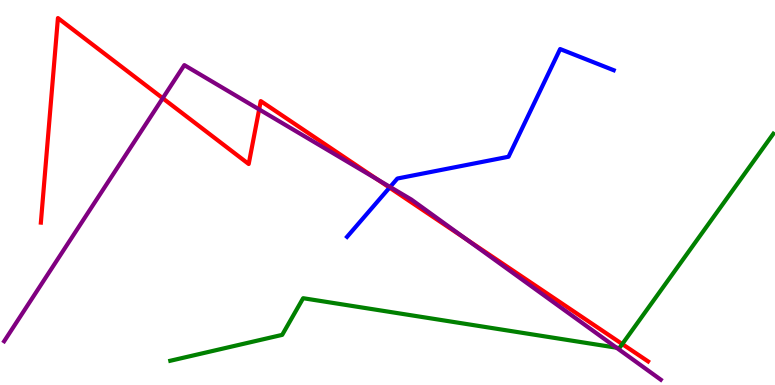[{'lines': ['blue', 'red'], 'intersections': [{'x': 5.03, 'y': 5.13}]}, {'lines': ['green', 'red'], 'intersections': [{'x': 8.03, 'y': 1.06}]}, {'lines': ['purple', 'red'], 'intersections': [{'x': 2.1, 'y': 7.45}, {'x': 3.34, 'y': 7.16}, {'x': 4.86, 'y': 5.35}, {'x': 6.01, 'y': 3.79}]}, {'lines': ['blue', 'green'], 'intersections': []}, {'lines': ['blue', 'purple'], 'intersections': [{'x': 5.03, 'y': 5.14}]}, {'lines': ['green', 'purple'], 'intersections': [{'x': 7.95, 'y': 0.969}]}]